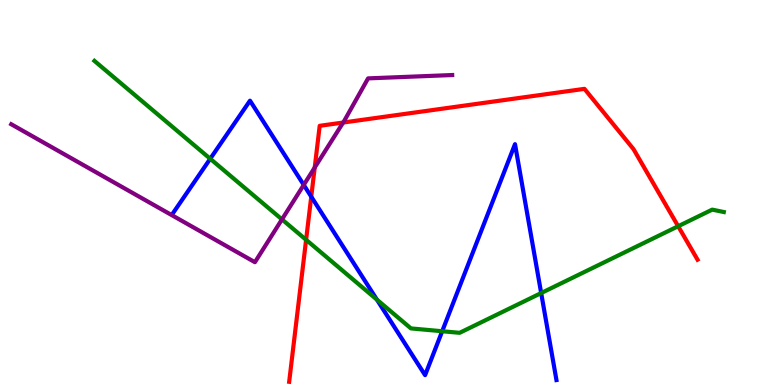[{'lines': ['blue', 'red'], 'intersections': [{'x': 4.02, 'y': 4.89}]}, {'lines': ['green', 'red'], 'intersections': [{'x': 3.95, 'y': 3.77}, {'x': 8.75, 'y': 4.12}]}, {'lines': ['purple', 'red'], 'intersections': [{'x': 4.06, 'y': 5.65}, {'x': 4.43, 'y': 6.82}]}, {'lines': ['blue', 'green'], 'intersections': [{'x': 2.71, 'y': 5.88}, {'x': 4.86, 'y': 2.22}, {'x': 5.71, 'y': 1.4}, {'x': 6.98, 'y': 2.39}]}, {'lines': ['blue', 'purple'], 'intersections': [{'x': 3.92, 'y': 5.2}]}, {'lines': ['green', 'purple'], 'intersections': [{'x': 3.64, 'y': 4.3}]}]